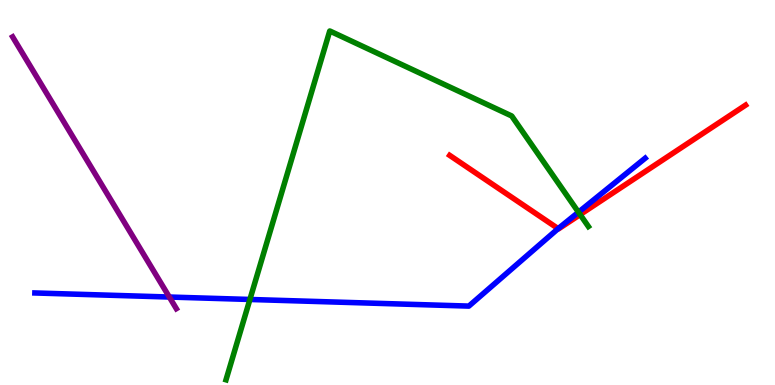[{'lines': ['blue', 'red'], 'intersections': [{'x': 7.2, 'y': 4.06}]}, {'lines': ['green', 'red'], 'intersections': [{'x': 7.49, 'y': 4.43}]}, {'lines': ['purple', 'red'], 'intersections': []}, {'lines': ['blue', 'green'], 'intersections': [{'x': 3.22, 'y': 2.22}, {'x': 7.46, 'y': 4.49}]}, {'lines': ['blue', 'purple'], 'intersections': [{'x': 2.18, 'y': 2.28}]}, {'lines': ['green', 'purple'], 'intersections': []}]